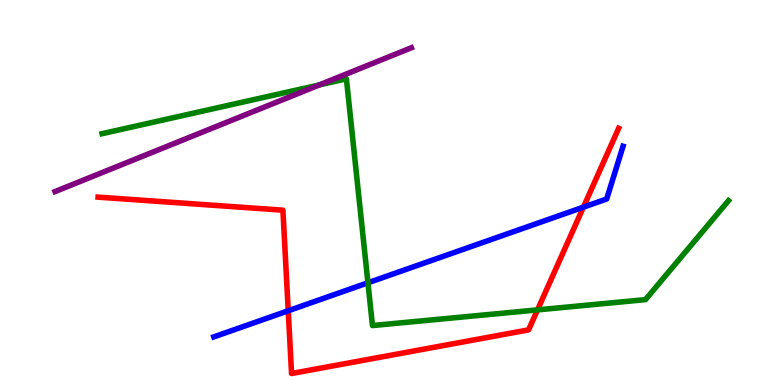[{'lines': ['blue', 'red'], 'intersections': [{'x': 3.72, 'y': 1.93}, {'x': 7.53, 'y': 4.62}]}, {'lines': ['green', 'red'], 'intersections': [{'x': 6.94, 'y': 1.95}]}, {'lines': ['purple', 'red'], 'intersections': []}, {'lines': ['blue', 'green'], 'intersections': [{'x': 4.75, 'y': 2.65}]}, {'lines': ['blue', 'purple'], 'intersections': []}, {'lines': ['green', 'purple'], 'intersections': [{'x': 4.12, 'y': 7.79}]}]